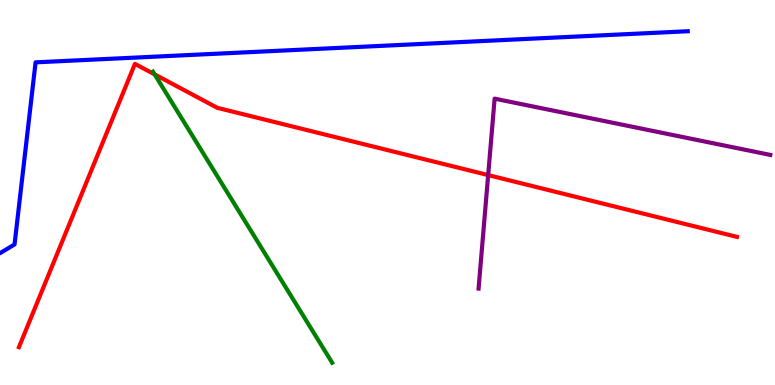[{'lines': ['blue', 'red'], 'intersections': []}, {'lines': ['green', 'red'], 'intersections': [{'x': 2.0, 'y': 8.07}]}, {'lines': ['purple', 'red'], 'intersections': [{'x': 6.3, 'y': 5.45}]}, {'lines': ['blue', 'green'], 'intersections': []}, {'lines': ['blue', 'purple'], 'intersections': []}, {'lines': ['green', 'purple'], 'intersections': []}]